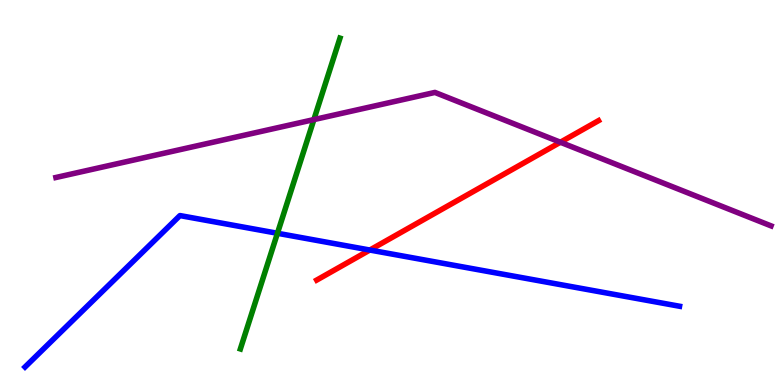[{'lines': ['blue', 'red'], 'intersections': [{'x': 4.77, 'y': 3.51}]}, {'lines': ['green', 'red'], 'intersections': []}, {'lines': ['purple', 'red'], 'intersections': [{'x': 7.23, 'y': 6.31}]}, {'lines': ['blue', 'green'], 'intersections': [{'x': 3.58, 'y': 3.94}]}, {'lines': ['blue', 'purple'], 'intersections': []}, {'lines': ['green', 'purple'], 'intersections': [{'x': 4.05, 'y': 6.89}]}]